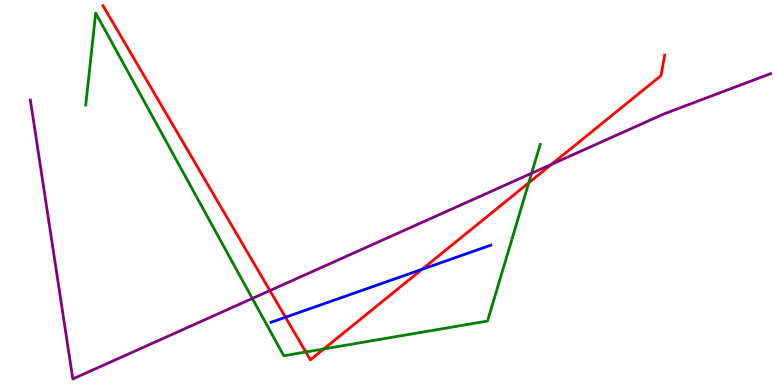[{'lines': ['blue', 'red'], 'intersections': [{'x': 3.68, 'y': 1.76}, {'x': 5.45, 'y': 3.0}]}, {'lines': ['green', 'red'], 'intersections': [{'x': 3.95, 'y': 0.857}, {'x': 4.18, 'y': 0.937}, {'x': 6.82, 'y': 5.25}]}, {'lines': ['purple', 'red'], 'intersections': [{'x': 3.48, 'y': 2.45}, {'x': 7.12, 'y': 5.73}]}, {'lines': ['blue', 'green'], 'intersections': []}, {'lines': ['blue', 'purple'], 'intersections': []}, {'lines': ['green', 'purple'], 'intersections': [{'x': 3.26, 'y': 2.25}, {'x': 6.86, 'y': 5.5}]}]